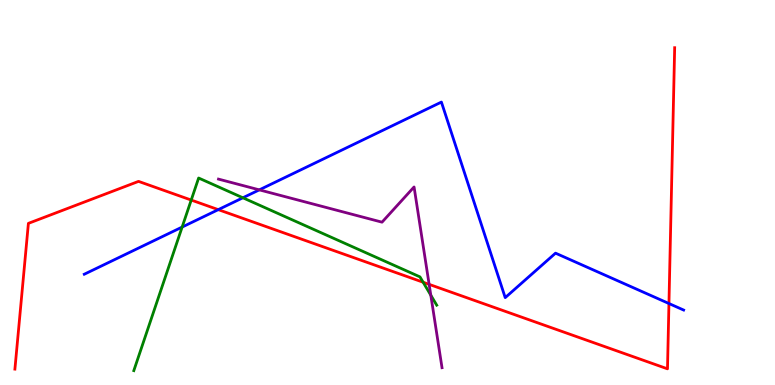[{'lines': ['blue', 'red'], 'intersections': [{'x': 2.82, 'y': 4.55}, {'x': 8.63, 'y': 2.12}]}, {'lines': ['green', 'red'], 'intersections': [{'x': 2.47, 'y': 4.8}, {'x': 5.46, 'y': 2.67}]}, {'lines': ['purple', 'red'], 'intersections': [{'x': 5.54, 'y': 2.61}]}, {'lines': ['blue', 'green'], 'intersections': [{'x': 2.35, 'y': 4.1}, {'x': 3.13, 'y': 4.86}]}, {'lines': ['blue', 'purple'], 'intersections': [{'x': 3.35, 'y': 5.07}]}, {'lines': ['green', 'purple'], 'intersections': [{'x': 5.56, 'y': 2.33}]}]